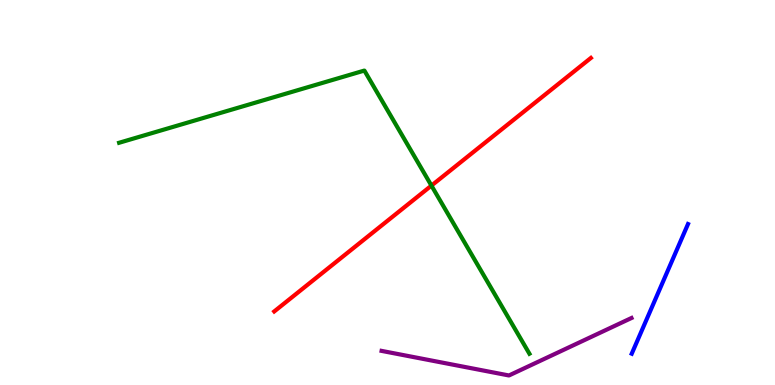[{'lines': ['blue', 'red'], 'intersections': []}, {'lines': ['green', 'red'], 'intersections': [{'x': 5.57, 'y': 5.18}]}, {'lines': ['purple', 'red'], 'intersections': []}, {'lines': ['blue', 'green'], 'intersections': []}, {'lines': ['blue', 'purple'], 'intersections': []}, {'lines': ['green', 'purple'], 'intersections': []}]